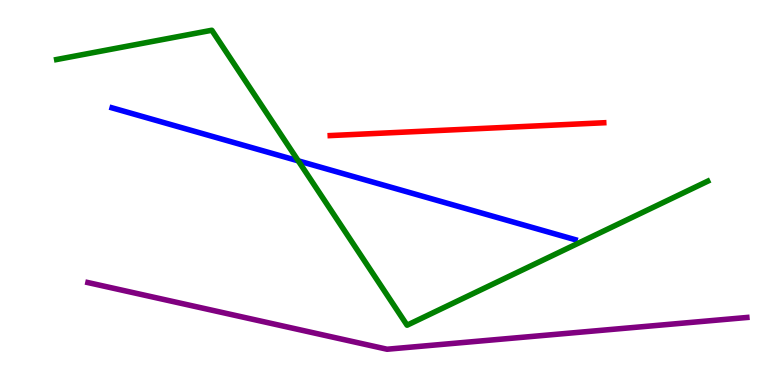[{'lines': ['blue', 'red'], 'intersections': []}, {'lines': ['green', 'red'], 'intersections': []}, {'lines': ['purple', 'red'], 'intersections': []}, {'lines': ['blue', 'green'], 'intersections': [{'x': 3.85, 'y': 5.82}]}, {'lines': ['blue', 'purple'], 'intersections': []}, {'lines': ['green', 'purple'], 'intersections': []}]